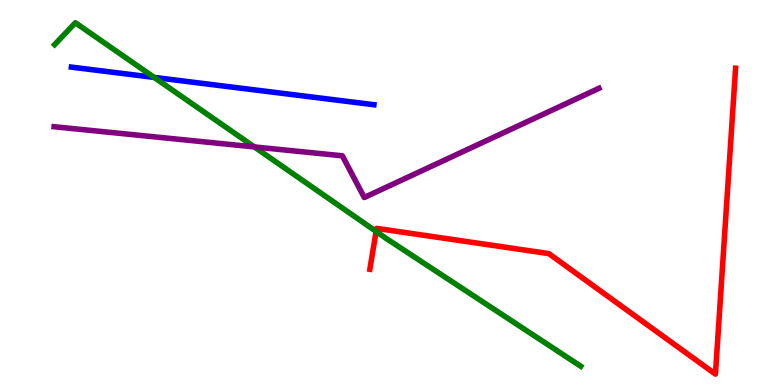[{'lines': ['blue', 'red'], 'intersections': []}, {'lines': ['green', 'red'], 'intersections': [{'x': 4.85, 'y': 3.99}]}, {'lines': ['purple', 'red'], 'intersections': []}, {'lines': ['blue', 'green'], 'intersections': [{'x': 1.99, 'y': 7.99}]}, {'lines': ['blue', 'purple'], 'intersections': []}, {'lines': ['green', 'purple'], 'intersections': [{'x': 3.28, 'y': 6.18}]}]